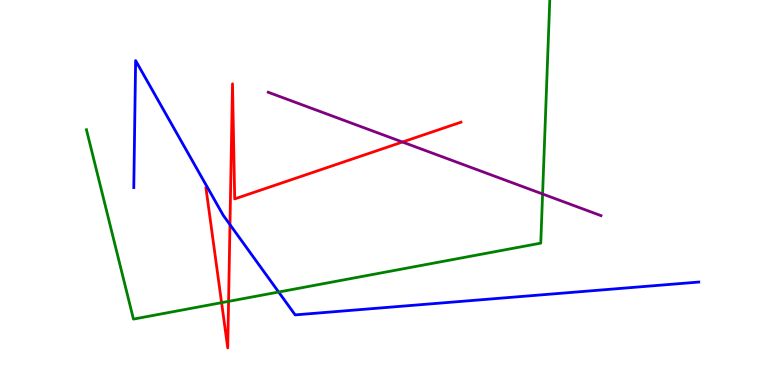[{'lines': ['blue', 'red'], 'intersections': [{'x': 2.97, 'y': 4.17}]}, {'lines': ['green', 'red'], 'intersections': [{'x': 2.86, 'y': 2.14}, {'x': 2.95, 'y': 2.17}]}, {'lines': ['purple', 'red'], 'intersections': [{'x': 5.19, 'y': 6.31}]}, {'lines': ['blue', 'green'], 'intersections': [{'x': 3.6, 'y': 2.41}]}, {'lines': ['blue', 'purple'], 'intersections': []}, {'lines': ['green', 'purple'], 'intersections': [{'x': 7.0, 'y': 4.96}]}]